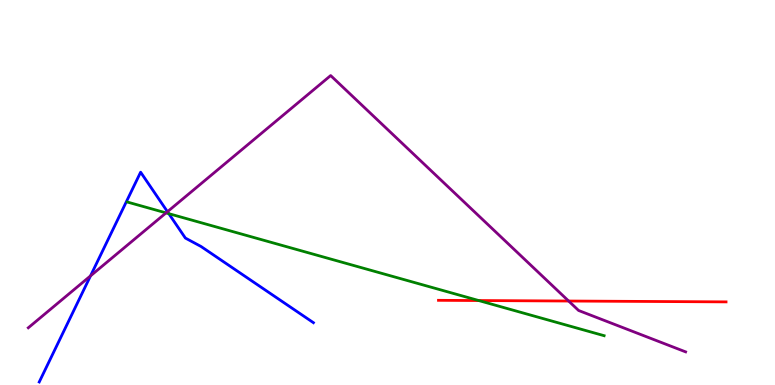[{'lines': ['blue', 'red'], 'intersections': []}, {'lines': ['green', 'red'], 'intersections': [{'x': 6.18, 'y': 2.19}]}, {'lines': ['purple', 'red'], 'intersections': [{'x': 7.34, 'y': 2.18}]}, {'lines': ['blue', 'green'], 'intersections': [{'x': 2.18, 'y': 4.45}]}, {'lines': ['blue', 'purple'], 'intersections': [{'x': 1.17, 'y': 2.83}, {'x': 2.16, 'y': 4.5}]}, {'lines': ['green', 'purple'], 'intersections': [{'x': 2.14, 'y': 4.47}]}]